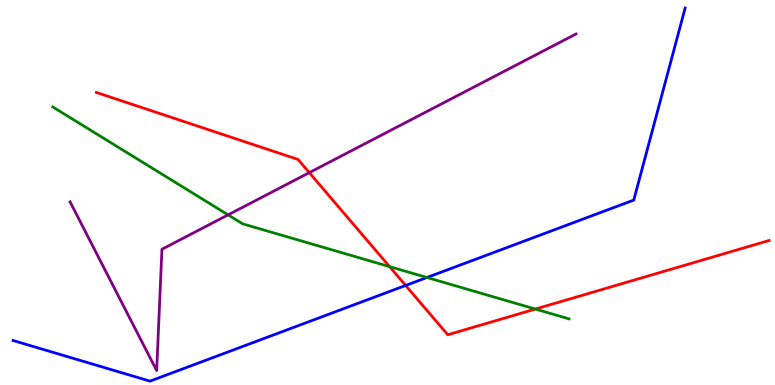[{'lines': ['blue', 'red'], 'intersections': [{'x': 5.23, 'y': 2.59}]}, {'lines': ['green', 'red'], 'intersections': [{'x': 5.03, 'y': 3.08}, {'x': 6.91, 'y': 1.97}]}, {'lines': ['purple', 'red'], 'intersections': [{'x': 3.99, 'y': 5.52}]}, {'lines': ['blue', 'green'], 'intersections': [{'x': 5.51, 'y': 2.79}]}, {'lines': ['blue', 'purple'], 'intersections': []}, {'lines': ['green', 'purple'], 'intersections': [{'x': 2.94, 'y': 4.42}]}]